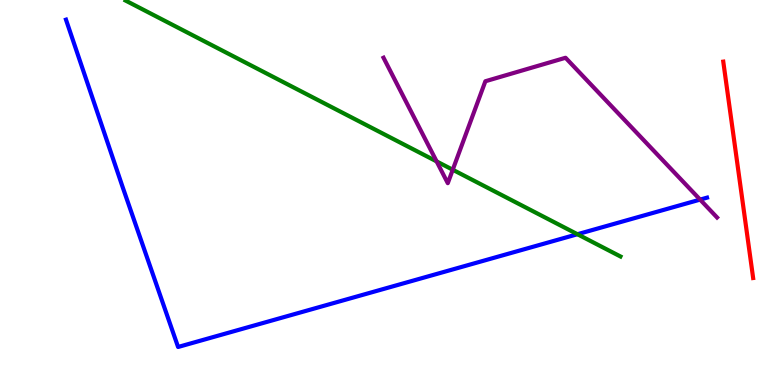[{'lines': ['blue', 'red'], 'intersections': []}, {'lines': ['green', 'red'], 'intersections': []}, {'lines': ['purple', 'red'], 'intersections': []}, {'lines': ['blue', 'green'], 'intersections': [{'x': 7.45, 'y': 3.92}]}, {'lines': ['blue', 'purple'], 'intersections': [{'x': 9.03, 'y': 4.82}]}, {'lines': ['green', 'purple'], 'intersections': [{'x': 5.63, 'y': 5.81}, {'x': 5.84, 'y': 5.59}]}]